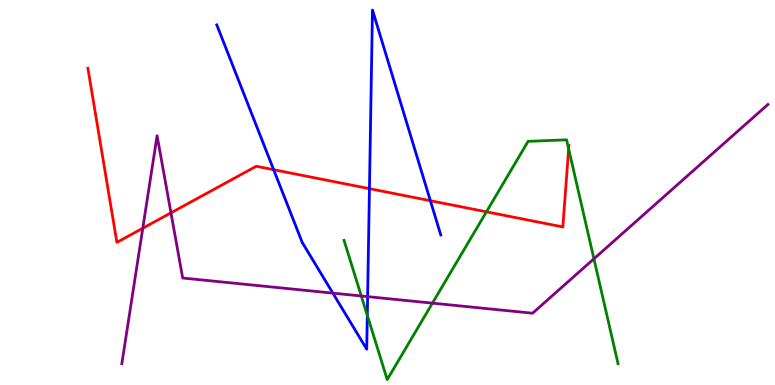[{'lines': ['blue', 'red'], 'intersections': [{'x': 3.53, 'y': 5.59}, {'x': 4.77, 'y': 5.1}, {'x': 5.55, 'y': 4.79}]}, {'lines': ['green', 'red'], 'intersections': [{'x': 6.28, 'y': 4.5}, {'x': 7.34, 'y': 6.13}]}, {'lines': ['purple', 'red'], 'intersections': [{'x': 1.84, 'y': 4.07}, {'x': 2.21, 'y': 4.47}]}, {'lines': ['blue', 'green'], 'intersections': [{'x': 4.74, 'y': 1.81}]}, {'lines': ['blue', 'purple'], 'intersections': [{'x': 4.29, 'y': 2.39}, {'x': 4.74, 'y': 2.3}]}, {'lines': ['green', 'purple'], 'intersections': [{'x': 4.66, 'y': 2.31}, {'x': 5.58, 'y': 2.13}, {'x': 7.66, 'y': 3.28}]}]